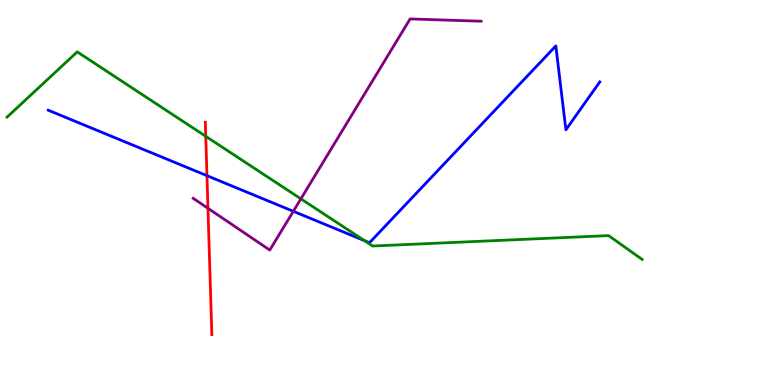[{'lines': ['blue', 'red'], 'intersections': [{'x': 2.67, 'y': 5.44}]}, {'lines': ['green', 'red'], 'intersections': [{'x': 2.65, 'y': 6.46}]}, {'lines': ['purple', 'red'], 'intersections': [{'x': 2.68, 'y': 4.59}]}, {'lines': ['blue', 'green'], 'intersections': [{'x': 4.7, 'y': 3.75}]}, {'lines': ['blue', 'purple'], 'intersections': [{'x': 3.78, 'y': 4.51}]}, {'lines': ['green', 'purple'], 'intersections': [{'x': 3.88, 'y': 4.84}]}]